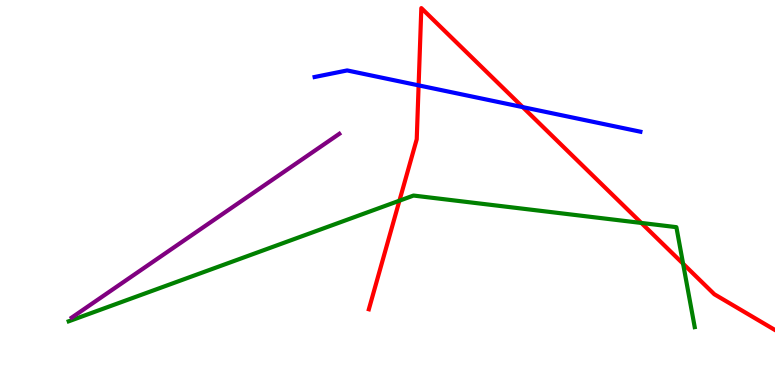[{'lines': ['blue', 'red'], 'intersections': [{'x': 5.4, 'y': 7.78}, {'x': 6.74, 'y': 7.22}]}, {'lines': ['green', 'red'], 'intersections': [{'x': 5.15, 'y': 4.79}, {'x': 8.28, 'y': 4.21}, {'x': 8.81, 'y': 3.15}]}, {'lines': ['purple', 'red'], 'intersections': []}, {'lines': ['blue', 'green'], 'intersections': []}, {'lines': ['blue', 'purple'], 'intersections': []}, {'lines': ['green', 'purple'], 'intersections': []}]